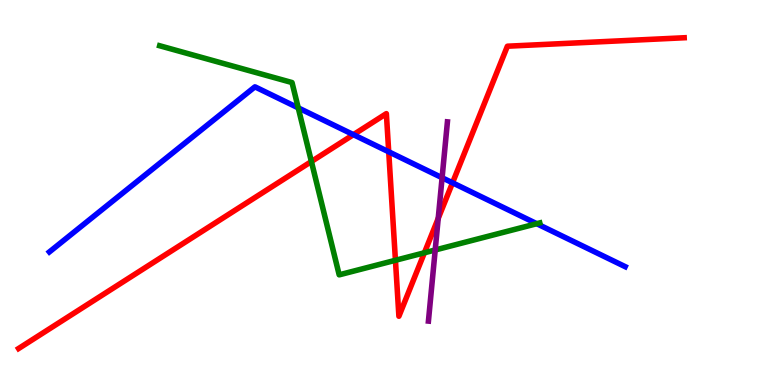[{'lines': ['blue', 'red'], 'intersections': [{'x': 4.56, 'y': 6.5}, {'x': 5.02, 'y': 6.06}, {'x': 5.84, 'y': 5.25}]}, {'lines': ['green', 'red'], 'intersections': [{'x': 4.02, 'y': 5.8}, {'x': 5.1, 'y': 3.24}, {'x': 5.48, 'y': 3.43}]}, {'lines': ['purple', 'red'], 'intersections': [{'x': 5.65, 'y': 4.33}]}, {'lines': ['blue', 'green'], 'intersections': [{'x': 3.85, 'y': 7.2}, {'x': 6.93, 'y': 4.19}]}, {'lines': ['blue', 'purple'], 'intersections': [{'x': 5.7, 'y': 5.38}]}, {'lines': ['green', 'purple'], 'intersections': [{'x': 5.62, 'y': 3.51}]}]